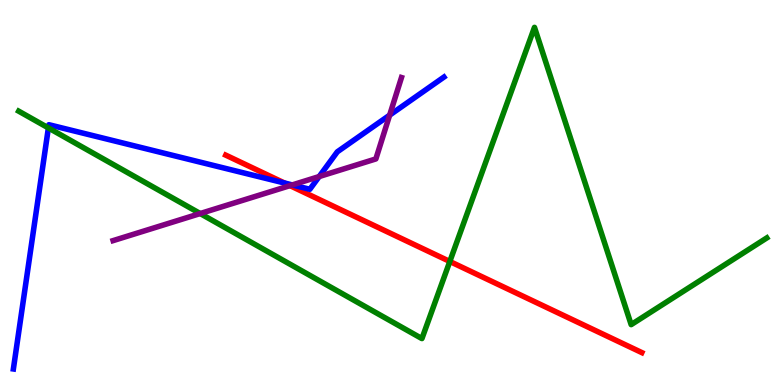[{'lines': ['blue', 'red'], 'intersections': [{'x': 3.67, 'y': 5.25}]}, {'lines': ['green', 'red'], 'intersections': [{'x': 5.8, 'y': 3.21}]}, {'lines': ['purple', 'red'], 'intersections': [{'x': 3.74, 'y': 5.18}]}, {'lines': ['blue', 'green'], 'intersections': [{'x': 0.624, 'y': 6.68}]}, {'lines': ['blue', 'purple'], 'intersections': [{'x': 3.77, 'y': 5.2}, {'x': 4.12, 'y': 5.41}, {'x': 5.03, 'y': 7.01}]}, {'lines': ['green', 'purple'], 'intersections': [{'x': 2.58, 'y': 4.45}]}]